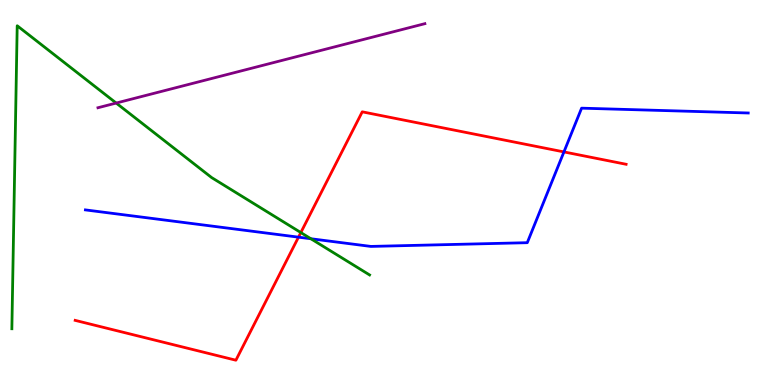[{'lines': ['blue', 'red'], 'intersections': [{'x': 3.85, 'y': 3.84}, {'x': 7.28, 'y': 6.05}]}, {'lines': ['green', 'red'], 'intersections': [{'x': 3.88, 'y': 3.96}]}, {'lines': ['purple', 'red'], 'intersections': []}, {'lines': ['blue', 'green'], 'intersections': [{'x': 4.01, 'y': 3.8}]}, {'lines': ['blue', 'purple'], 'intersections': []}, {'lines': ['green', 'purple'], 'intersections': [{'x': 1.5, 'y': 7.32}]}]